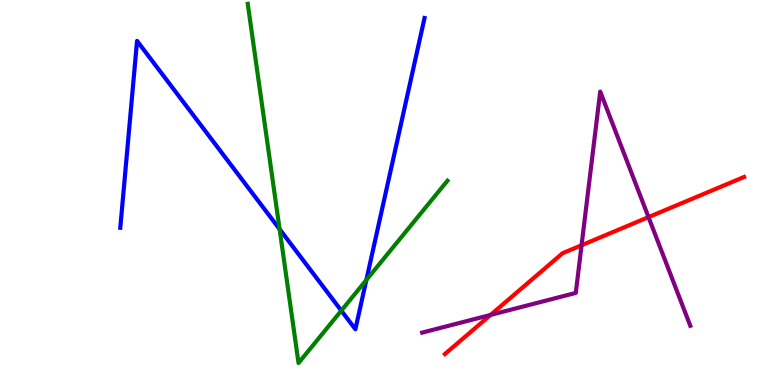[{'lines': ['blue', 'red'], 'intersections': []}, {'lines': ['green', 'red'], 'intersections': []}, {'lines': ['purple', 'red'], 'intersections': [{'x': 6.33, 'y': 1.82}, {'x': 7.5, 'y': 3.63}, {'x': 8.37, 'y': 4.36}]}, {'lines': ['blue', 'green'], 'intersections': [{'x': 3.61, 'y': 4.05}, {'x': 4.4, 'y': 1.93}, {'x': 4.73, 'y': 2.73}]}, {'lines': ['blue', 'purple'], 'intersections': []}, {'lines': ['green', 'purple'], 'intersections': []}]